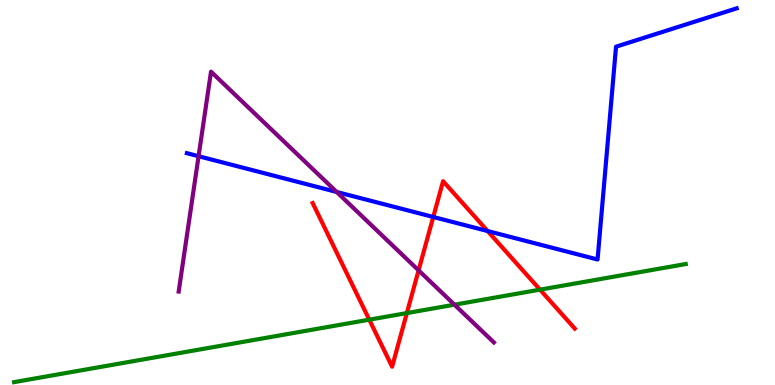[{'lines': ['blue', 'red'], 'intersections': [{'x': 5.59, 'y': 4.36}, {'x': 6.29, 'y': 4.0}]}, {'lines': ['green', 'red'], 'intersections': [{'x': 4.76, 'y': 1.7}, {'x': 5.25, 'y': 1.87}, {'x': 6.97, 'y': 2.48}]}, {'lines': ['purple', 'red'], 'intersections': [{'x': 5.4, 'y': 2.98}]}, {'lines': ['blue', 'green'], 'intersections': []}, {'lines': ['blue', 'purple'], 'intersections': [{'x': 2.56, 'y': 5.94}, {'x': 4.34, 'y': 5.01}]}, {'lines': ['green', 'purple'], 'intersections': [{'x': 5.86, 'y': 2.09}]}]